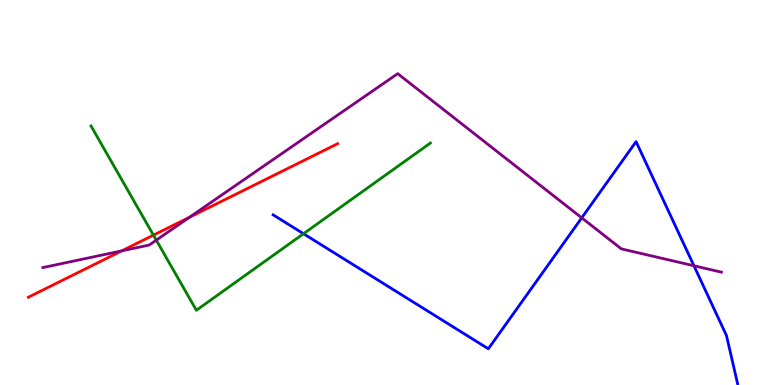[{'lines': ['blue', 'red'], 'intersections': []}, {'lines': ['green', 'red'], 'intersections': [{'x': 1.98, 'y': 3.89}]}, {'lines': ['purple', 'red'], 'intersections': [{'x': 1.57, 'y': 3.48}, {'x': 2.45, 'y': 4.36}]}, {'lines': ['blue', 'green'], 'intersections': [{'x': 3.92, 'y': 3.93}]}, {'lines': ['blue', 'purple'], 'intersections': [{'x': 7.51, 'y': 4.34}, {'x': 8.95, 'y': 3.1}]}, {'lines': ['green', 'purple'], 'intersections': [{'x': 2.02, 'y': 3.76}]}]